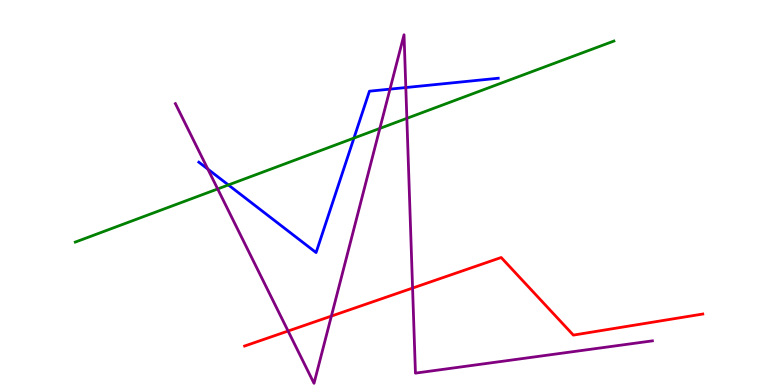[{'lines': ['blue', 'red'], 'intersections': []}, {'lines': ['green', 'red'], 'intersections': []}, {'lines': ['purple', 'red'], 'intersections': [{'x': 3.72, 'y': 1.4}, {'x': 4.28, 'y': 1.79}, {'x': 5.32, 'y': 2.52}]}, {'lines': ['blue', 'green'], 'intersections': [{'x': 2.95, 'y': 5.2}, {'x': 4.57, 'y': 6.41}]}, {'lines': ['blue', 'purple'], 'intersections': [{'x': 2.68, 'y': 5.61}, {'x': 5.03, 'y': 7.68}, {'x': 5.24, 'y': 7.73}]}, {'lines': ['green', 'purple'], 'intersections': [{'x': 2.81, 'y': 5.09}, {'x': 4.9, 'y': 6.66}, {'x': 5.25, 'y': 6.93}]}]